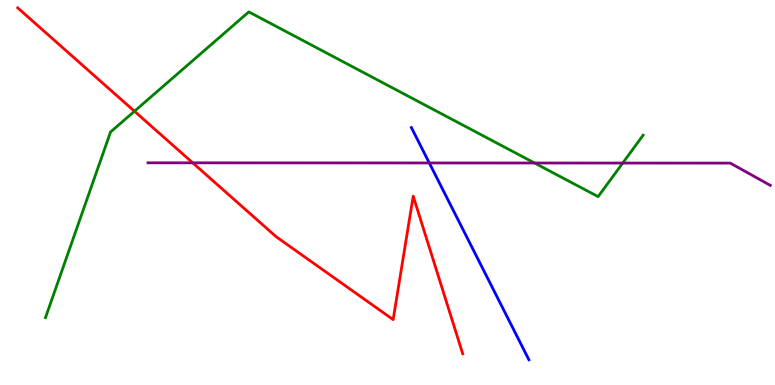[{'lines': ['blue', 'red'], 'intersections': []}, {'lines': ['green', 'red'], 'intersections': [{'x': 1.73, 'y': 7.11}]}, {'lines': ['purple', 'red'], 'intersections': [{'x': 2.49, 'y': 5.77}]}, {'lines': ['blue', 'green'], 'intersections': []}, {'lines': ['blue', 'purple'], 'intersections': [{'x': 5.54, 'y': 5.77}]}, {'lines': ['green', 'purple'], 'intersections': [{'x': 6.9, 'y': 5.77}, {'x': 8.04, 'y': 5.76}]}]